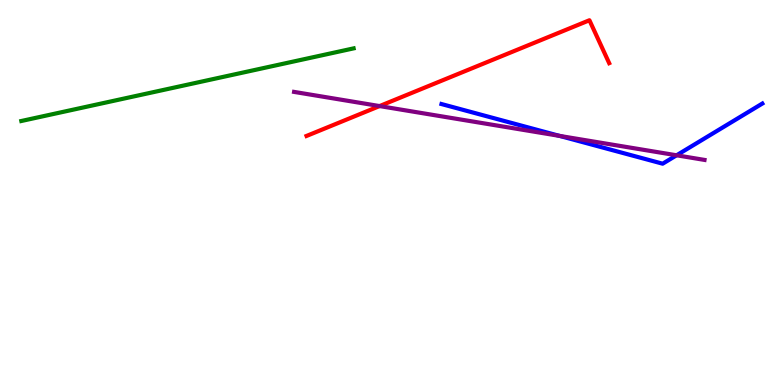[{'lines': ['blue', 'red'], 'intersections': []}, {'lines': ['green', 'red'], 'intersections': []}, {'lines': ['purple', 'red'], 'intersections': [{'x': 4.9, 'y': 7.24}]}, {'lines': ['blue', 'green'], 'intersections': []}, {'lines': ['blue', 'purple'], 'intersections': [{'x': 7.22, 'y': 6.47}, {'x': 8.73, 'y': 5.97}]}, {'lines': ['green', 'purple'], 'intersections': []}]